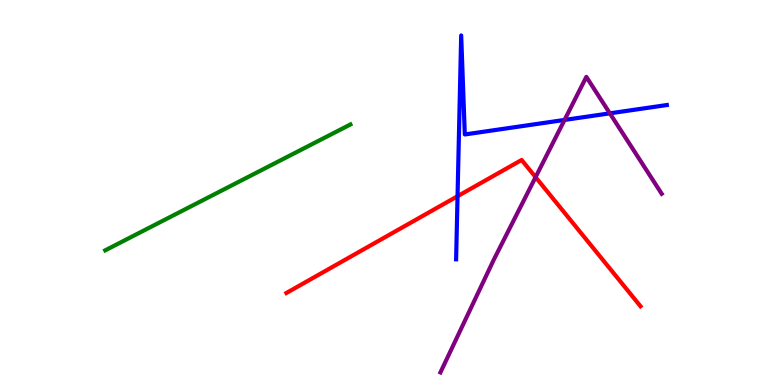[{'lines': ['blue', 'red'], 'intersections': [{'x': 5.9, 'y': 4.9}]}, {'lines': ['green', 'red'], 'intersections': []}, {'lines': ['purple', 'red'], 'intersections': [{'x': 6.91, 'y': 5.4}]}, {'lines': ['blue', 'green'], 'intersections': []}, {'lines': ['blue', 'purple'], 'intersections': [{'x': 7.28, 'y': 6.88}, {'x': 7.87, 'y': 7.06}]}, {'lines': ['green', 'purple'], 'intersections': []}]